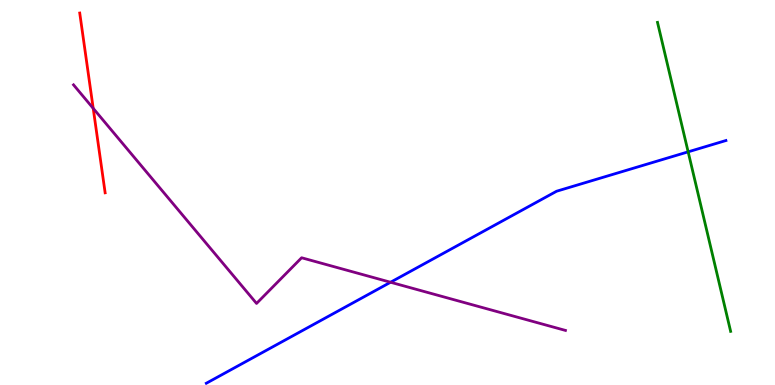[{'lines': ['blue', 'red'], 'intersections': []}, {'lines': ['green', 'red'], 'intersections': []}, {'lines': ['purple', 'red'], 'intersections': [{'x': 1.2, 'y': 7.19}]}, {'lines': ['blue', 'green'], 'intersections': [{'x': 8.88, 'y': 6.06}]}, {'lines': ['blue', 'purple'], 'intersections': [{'x': 5.04, 'y': 2.67}]}, {'lines': ['green', 'purple'], 'intersections': []}]